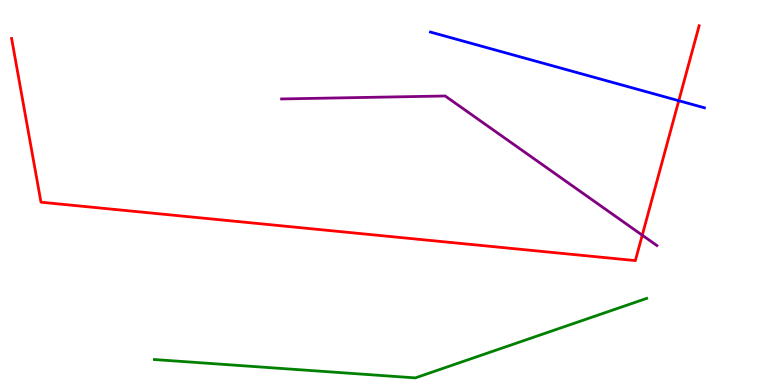[{'lines': ['blue', 'red'], 'intersections': [{'x': 8.76, 'y': 7.38}]}, {'lines': ['green', 'red'], 'intersections': []}, {'lines': ['purple', 'red'], 'intersections': [{'x': 8.29, 'y': 3.89}]}, {'lines': ['blue', 'green'], 'intersections': []}, {'lines': ['blue', 'purple'], 'intersections': []}, {'lines': ['green', 'purple'], 'intersections': []}]